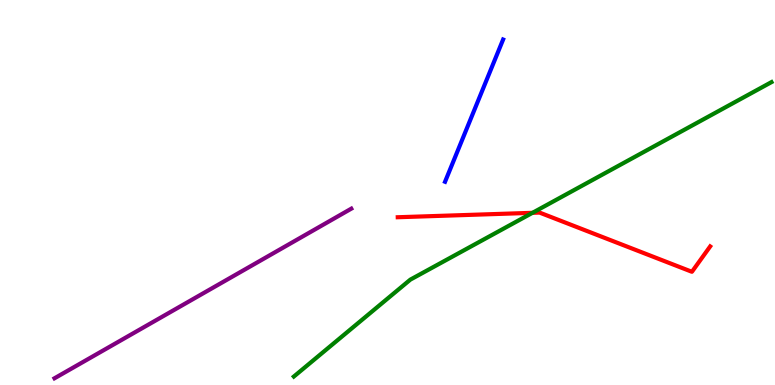[{'lines': ['blue', 'red'], 'intersections': []}, {'lines': ['green', 'red'], 'intersections': [{'x': 6.87, 'y': 4.47}]}, {'lines': ['purple', 'red'], 'intersections': []}, {'lines': ['blue', 'green'], 'intersections': []}, {'lines': ['blue', 'purple'], 'intersections': []}, {'lines': ['green', 'purple'], 'intersections': []}]